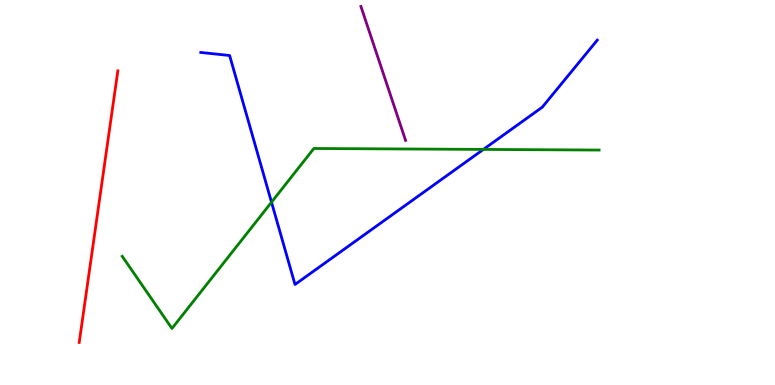[{'lines': ['blue', 'red'], 'intersections': []}, {'lines': ['green', 'red'], 'intersections': []}, {'lines': ['purple', 'red'], 'intersections': []}, {'lines': ['blue', 'green'], 'intersections': [{'x': 3.5, 'y': 4.75}, {'x': 6.24, 'y': 6.12}]}, {'lines': ['blue', 'purple'], 'intersections': []}, {'lines': ['green', 'purple'], 'intersections': []}]